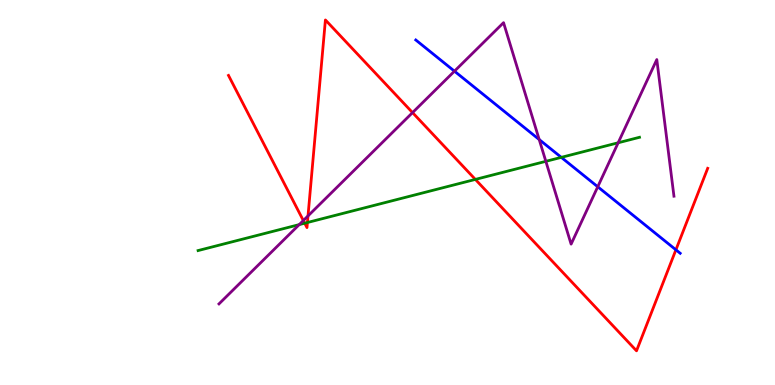[{'lines': ['blue', 'red'], 'intersections': [{'x': 8.72, 'y': 3.51}]}, {'lines': ['green', 'red'], 'intersections': [{'x': 3.93, 'y': 4.2}, {'x': 3.97, 'y': 4.22}, {'x': 6.13, 'y': 5.34}]}, {'lines': ['purple', 'red'], 'intersections': [{'x': 3.91, 'y': 4.27}, {'x': 3.97, 'y': 4.39}, {'x': 5.32, 'y': 7.08}]}, {'lines': ['blue', 'green'], 'intersections': [{'x': 7.24, 'y': 5.91}]}, {'lines': ['blue', 'purple'], 'intersections': [{'x': 5.86, 'y': 8.15}, {'x': 6.96, 'y': 6.38}, {'x': 7.71, 'y': 5.15}]}, {'lines': ['green', 'purple'], 'intersections': [{'x': 3.86, 'y': 4.17}, {'x': 7.04, 'y': 5.81}, {'x': 7.98, 'y': 6.29}]}]